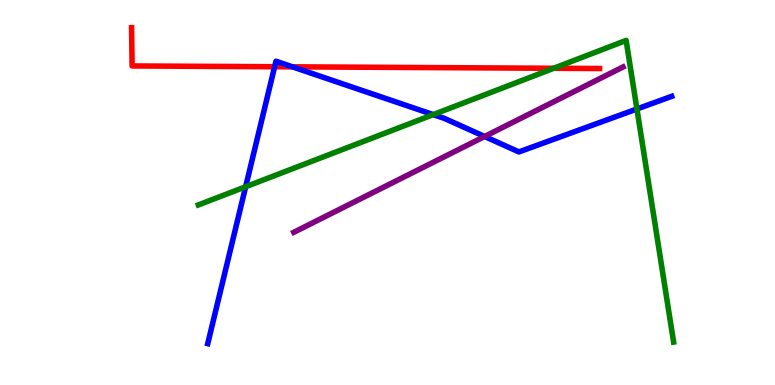[{'lines': ['blue', 'red'], 'intersections': [{'x': 3.54, 'y': 8.27}, {'x': 3.77, 'y': 8.26}]}, {'lines': ['green', 'red'], 'intersections': [{'x': 7.14, 'y': 8.23}]}, {'lines': ['purple', 'red'], 'intersections': []}, {'lines': ['blue', 'green'], 'intersections': [{'x': 3.17, 'y': 5.15}, {'x': 5.59, 'y': 7.02}, {'x': 8.22, 'y': 7.17}]}, {'lines': ['blue', 'purple'], 'intersections': [{'x': 6.25, 'y': 6.45}]}, {'lines': ['green', 'purple'], 'intersections': []}]